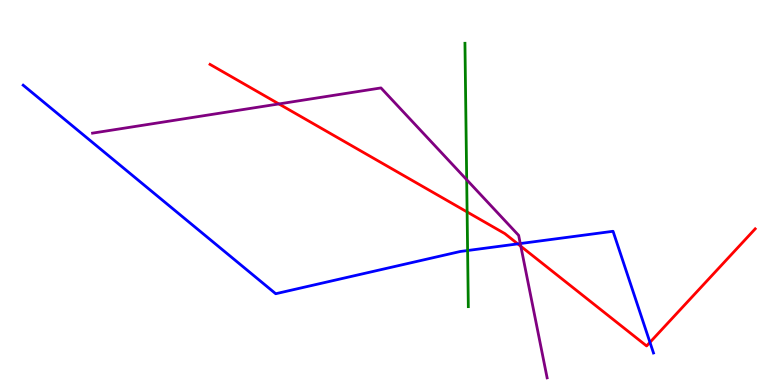[{'lines': ['blue', 'red'], 'intersections': [{'x': 6.68, 'y': 3.67}, {'x': 8.39, 'y': 1.11}]}, {'lines': ['green', 'red'], 'intersections': [{'x': 6.03, 'y': 4.49}]}, {'lines': ['purple', 'red'], 'intersections': [{'x': 3.6, 'y': 7.3}, {'x': 6.72, 'y': 3.6}]}, {'lines': ['blue', 'green'], 'intersections': [{'x': 6.03, 'y': 3.49}]}, {'lines': ['blue', 'purple'], 'intersections': [{'x': 6.71, 'y': 3.67}]}, {'lines': ['green', 'purple'], 'intersections': [{'x': 6.02, 'y': 5.33}]}]